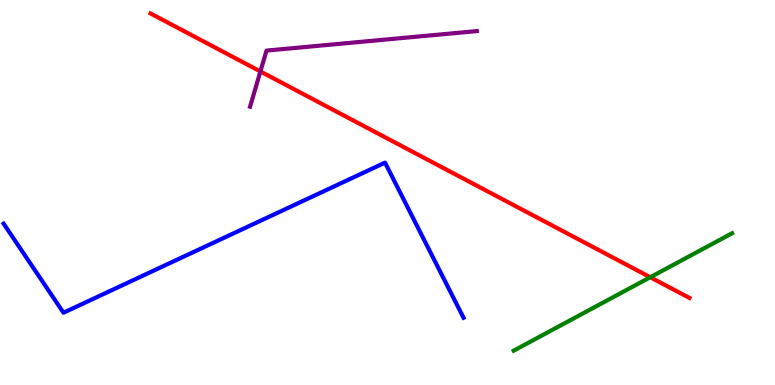[{'lines': ['blue', 'red'], 'intersections': []}, {'lines': ['green', 'red'], 'intersections': [{'x': 8.39, 'y': 2.8}]}, {'lines': ['purple', 'red'], 'intersections': [{'x': 3.36, 'y': 8.14}]}, {'lines': ['blue', 'green'], 'intersections': []}, {'lines': ['blue', 'purple'], 'intersections': []}, {'lines': ['green', 'purple'], 'intersections': []}]